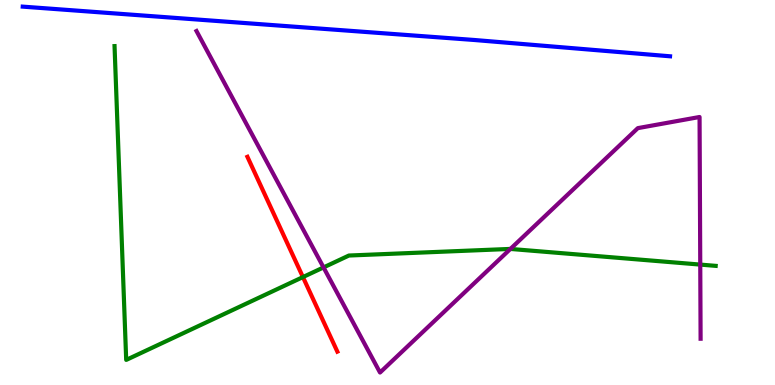[{'lines': ['blue', 'red'], 'intersections': []}, {'lines': ['green', 'red'], 'intersections': [{'x': 3.91, 'y': 2.8}]}, {'lines': ['purple', 'red'], 'intersections': []}, {'lines': ['blue', 'green'], 'intersections': []}, {'lines': ['blue', 'purple'], 'intersections': []}, {'lines': ['green', 'purple'], 'intersections': [{'x': 4.17, 'y': 3.05}, {'x': 6.59, 'y': 3.53}, {'x': 9.04, 'y': 3.13}]}]